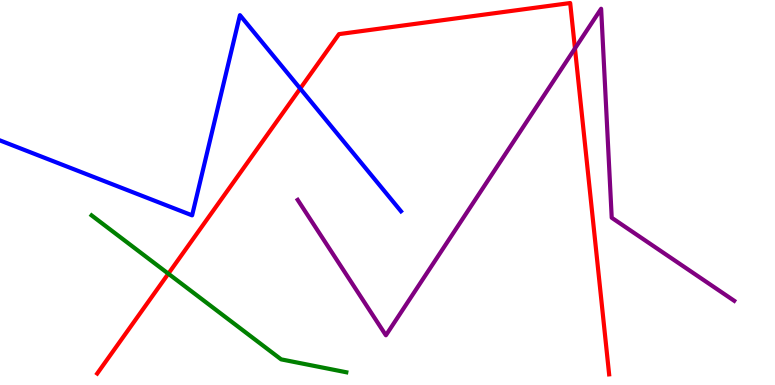[{'lines': ['blue', 'red'], 'intersections': [{'x': 3.87, 'y': 7.7}]}, {'lines': ['green', 'red'], 'intersections': [{'x': 2.17, 'y': 2.89}]}, {'lines': ['purple', 'red'], 'intersections': [{'x': 7.42, 'y': 8.74}]}, {'lines': ['blue', 'green'], 'intersections': []}, {'lines': ['blue', 'purple'], 'intersections': []}, {'lines': ['green', 'purple'], 'intersections': []}]